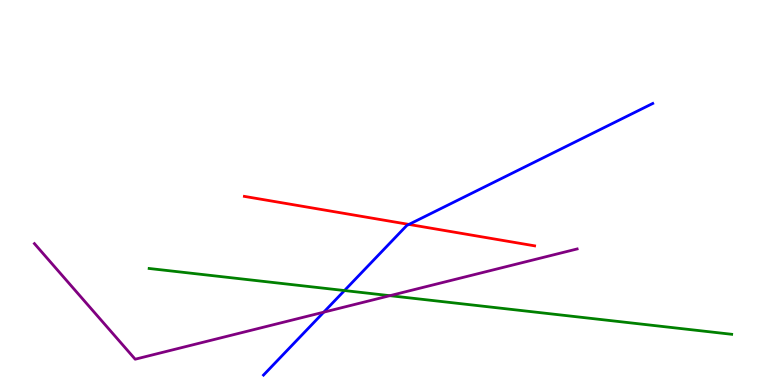[{'lines': ['blue', 'red'], 'intersections': [{'x': 5.28, 'y': 4.17}]}, {'lines': ['green', 'red'], 'intersections': []}, {'lines': ['purple', 'red'], 'intersections': []}, {'lines': ['blue', 'green'], 'intersections': [{'x': 4.44, 'y': 2.45}]}, {'lines': ['blue', 'purple'], 'intersections': [{'x': 4.18, 'y': 1.89}]}, {'lines': ['green', 'purple'], 'intersections': [{'x': 5.03, 'y': 2.32}]}]